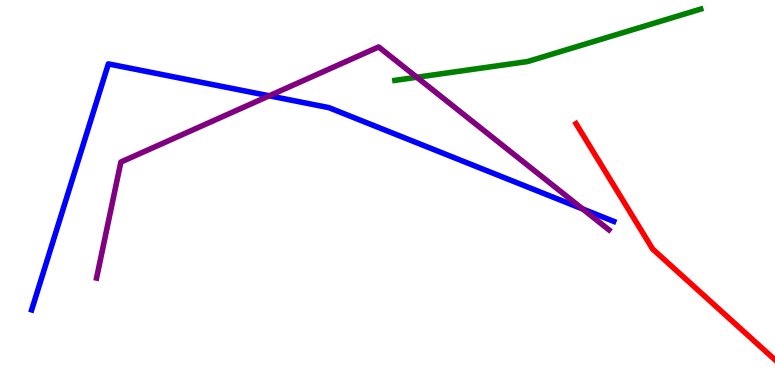[{'lines': ['blue', 'red'], 'intersections': []}, {'lines': ['green', 'red'], 'intersections': []}, {'lines': ['purple', 'red'], 'intersections': []}, {'lines': ['blue', 'green'], 'intersections': []}, {'lines': ['blue', 'purple'], 'intersections': [{'x': 3.47, 'y': 7.51}, {'x': 7.52, 'y': 4.57}]}, {'lines': ['green', 'purple'], 'intersections': [{'x': 5.38, 'y': 7.99}]}]